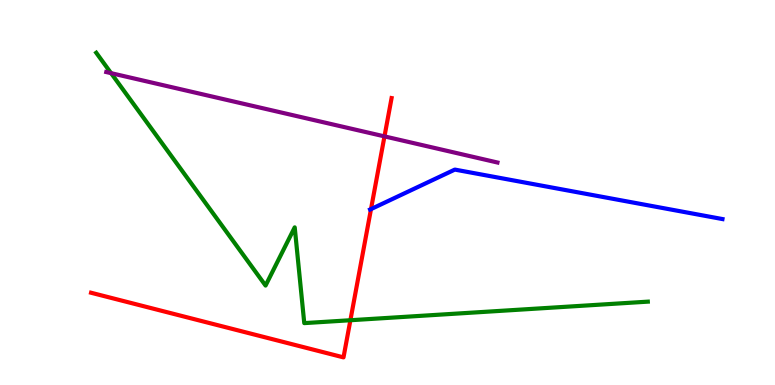[{'lines': ['blue', 'red'], 'intersections': [{'x': 4.79, 'y': 4.57}]}, {'lines': ['green', 'red'], 'intersections': [{'x': 4.52, 'y': 1.68}]}, {'lines': ['purple', 'red'], 'intersections': [{'x': 4.96, 'y': 6.46}]}, {'lines': ['blue', 'green'], 'intersections': []}, {'lines': ['blue', 'purple'], 'intersections': []}, {'lines': ['green', 'purple'], 'intersections': [{'x': 1.43, 'y': 8.1}]}]